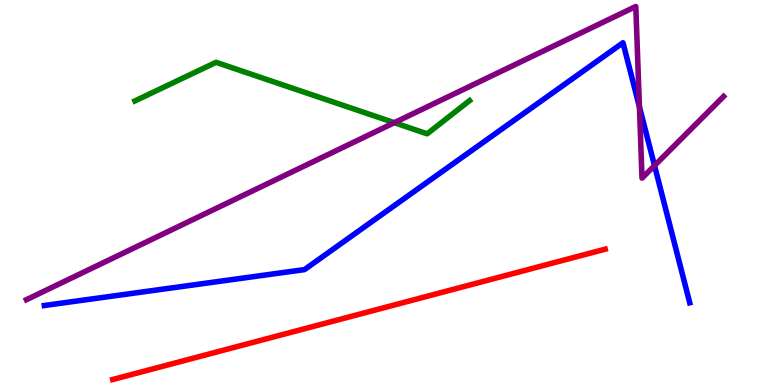[{'lines': ['blue', 'red'], 'intersections': []}, {'lines': ['green', 'red'], 'intersections': []}, {'lines': ['purple', 'red'], 'intersections': []}, {'lines': ['blue', 'green'], 'intersections': []}, {'lines': ['blue', 'purple'], 'intersections': [{'x': 8.25, 'y': 7.23}, {'x': 8.45, 'y': 5.7}]}, {'lines': ['green', 'purple'], 'intersections': [{'x': 5.09, 'y': 6.81}]}]